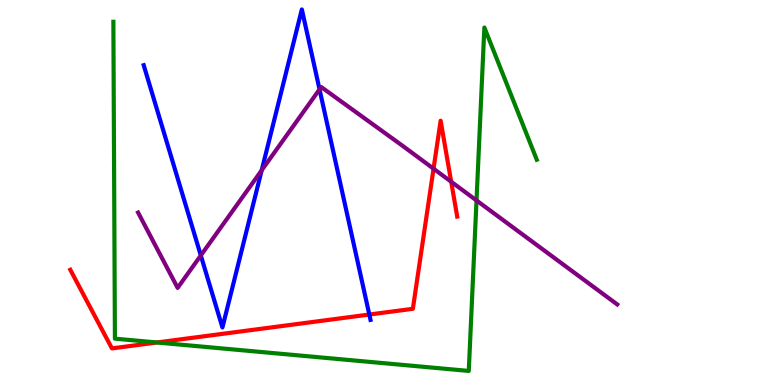[{'lines': ['blue', 'red'], 'intersections': [{'x': 4.77, 'y': 1.83}]}, {'lines': ['green', 'red'], 'intersections': [{'x': 2.02, 'y': 1.1}]}, {'lines': ['purple', 'red'], 'intersections': [{'x': 5.59, 'y': 5.62}, {'x': 5.82, 'y': 5.28}]}, {'lines': ['blue', 'green'], 'intersections': []}, {'lines': ['blue', 'purple'], 'intersections': [{'x': 2.59, 'y': 3.36}, {'x': 3.38, 'y': 5.58}, {'x': 4.12, 'y': 7.68}]}, {'lines': ['green', 'purple'], 'intersections': [{'x': 6.15, 'y': 4.79}]}]